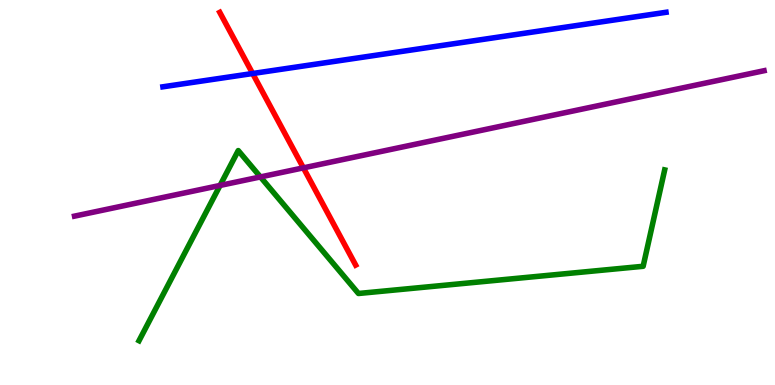[{'lines': ['blue', 'red'], 'intersections': [{'x': 3.26, 'y': 8.09}]}, {'lines': ['green', 'red'], 'intersections': []}, {'lines': ['purple', 'red'], 'intersections': [{'x': 3.91, 'y': 5.64}]}, {'lines': ['blue', 'green'], 'intersections': []}, {'lines': ['blue', 'purple'], 'intersections': []}, {'lines': ['green', 'purple'], 'intersections': [{'x': 2.84, 'y': 5.18}, {'x': 3.36, 'y': 5.4}]}]